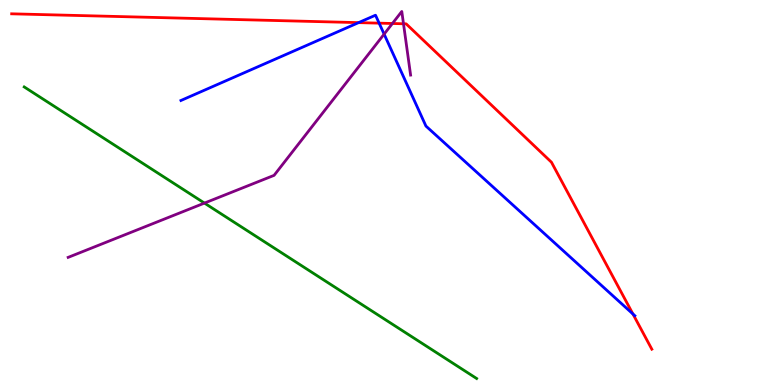[{'lines': ['blue', 'red'], 'intersections': [{'x': 4.63, 'y': 9.41}, {'x': 4.89, 'y': 9.4}, {'x': 8.17, 'y': 1.84}]}, {'lines': ['green', 'red'], 'intersections': []}, {'lines': ['purple', 'red'], 'intersections': [{'x': 5.06, 'y': 9.39}, {'x': 5.21, 'y': 9.38}]}, {'lines': ['blue', 'green'], 'intersections': []}, {'lines': ['blue', 'purple'], 'intersections': [{'x': 4.96, 'y': 9.11}]}, {'lines': ['green', 'purple'], 'intersections': [{'x': 2.64, 'y': 4.72}]}]